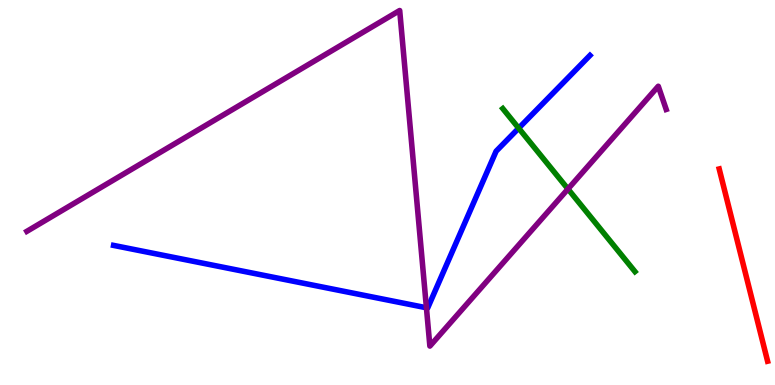[{'lines': ['blue', 'red'], 'intersections': []}, {'lines': ['green', 'red'], 'intersections': []}, {'lines': ['purple', 'red'], 'intersections': []}, {'lines': ['blue', 'green'], 'intersections': [{'x': 6.69, 'y': 6.67}]}, {'lines': ['blue', 'purple'], 'intersections': [{'x': 5.5, 'y': 2.01}]}, {'lines': ['green', 'purple'], 'intersections': [{'x': 7.33, 'y': 5.09}]}]